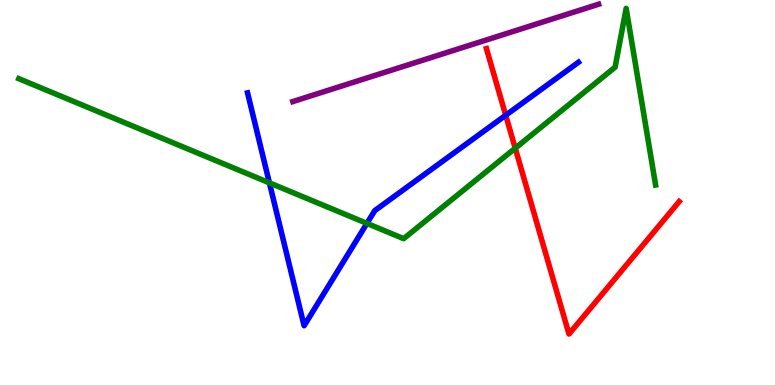[{'lines': ['blue', 'red'], 'intersections': [{'x': 6.53, 'y': 7.01}]}, {'lines': ['green', 'red'], 'intersections': [{'x': 6.65, 'y': 6.15}]}, {'lines': ['purple', 'red'], 'intersections': []}, {'lines': ['blue', 'green'], 'intersections': [{'x': 3.48, 'y': 5.25}, {'x': 4.73, 'y': 4.2}]}, {'lines': ['blue', 'purple'], 'intersections': []}, {'lines': ['green', 'purple'], 'intersections': []}]